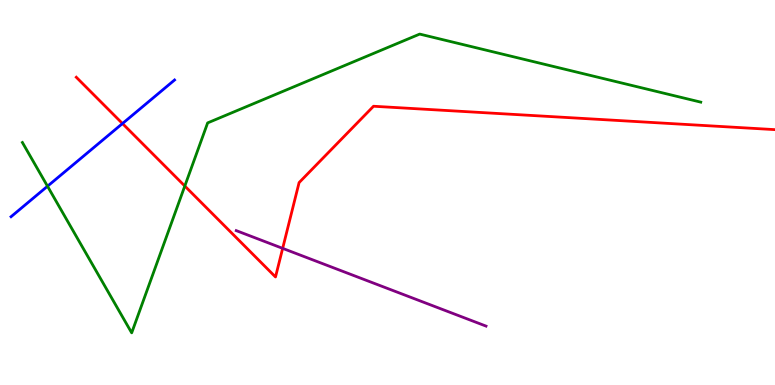[{'lines': ['blue', 'red'], 'intersections': [{'x': 1.58, 'y': 6.79}]}, {'lines': ['green', 'red'], 'intersections': [{'x': 2.38, 'y': 5.17}]}, {'lines': ['purple', 'red'], 'intersections': [{'x': 3.65, 'y': 3.55}]}, {'lines': ['blue', 'green'], 'intersections': [{'x': 0.613, 'y': 5.16}]}, {'lines': ['blue', 'purple'], 'intersections': []}, {'lines': ['green', 'purple'], 'intersections': []}]